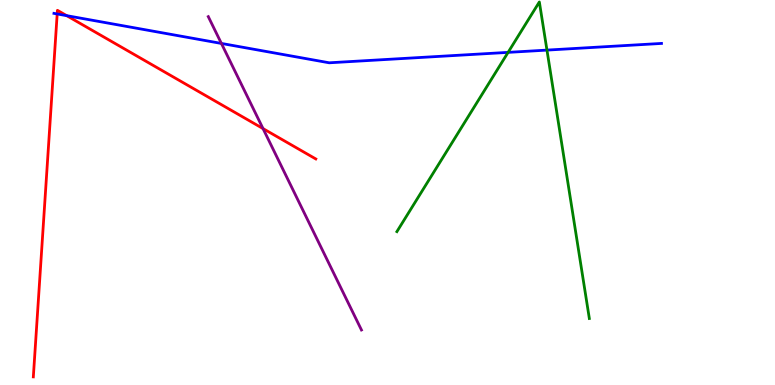[{'lines': ['blue', 'red'], 'intersections': [{'x': 0.738, 'y': 9.64}, {'x': 0.861, 'y': 9.59}]}, {'lines': ['green', 'red'], 'intersections': []}, {'lines': ['purple', 'red'], 'intersections': [{'x': 3.39, 'y': 6.66}]}, {'lines': ['blue', 'green'], 'intersections': [{'x': 6.56, 'y': 8.64}, {'x': 7.06, 'y': 8.7}]}, {'lines': ['blue', 'purple'], 'intersections': [{'x': 2.86, 'y': 8.87}]}, {'lines': ['green', 'purple'], 'intersections': []}]